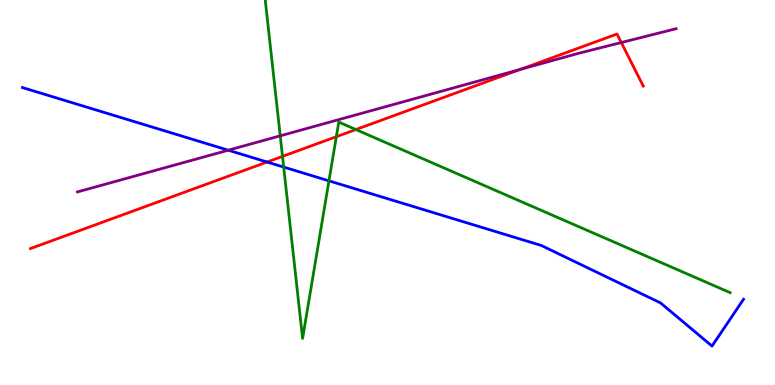[{'lines': ['blue', 'red'], 'intersections': [{'x': 3.45, 'y': 5.79}]}, {'lines': ['green', 'red'], 'intersections': [{'x': 3.65, 'y': 5.94}, {'x': 4.34, 'y': 6.45}, {'x': 4.59, 'y': 6.64}]}, {'lines': ['purple', 'red'], 'intersections': [{'x': 6.71, 'y': 8.2}, {'x': 8.02, 'y': 8.9}]}, {'lines': ['blue', 'green'], 'intersections': [{'x': 3.66, 'y': 5.66}, {'x': 4.24, 'y': 5.3}]}, {'lines': ['blue', 'purple'], 'intersections': [{'x': 2.95, 'y': 6.1}]}, {'lines': ['green', 'purple'], 'intersections': [{'x': 3.62, 'y': 6.47}]}]